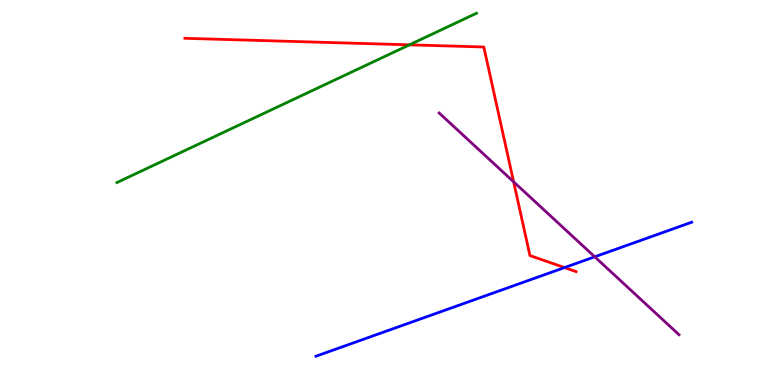[{'lines': ['blue', 'red'], 'intersections': [{'x': 7.28, 'y': 3.05}]}, {'lines': ['green', 'red'], 'intersections': [{'x': 5.28, 'y': 8.84}]}, {'lines': ['purple', 'red'], 'intersections': [{'x': 6.63, 'y': 5.28}]}, {'lines': ['blue', 'green'], 'intersections': []}, {'lines': ['blue', 'purple'], 'intersections': [{'x': 7.67, 'y': 3.33}]}, {'lines': ['green', 'purple'], 'intersections': []}]